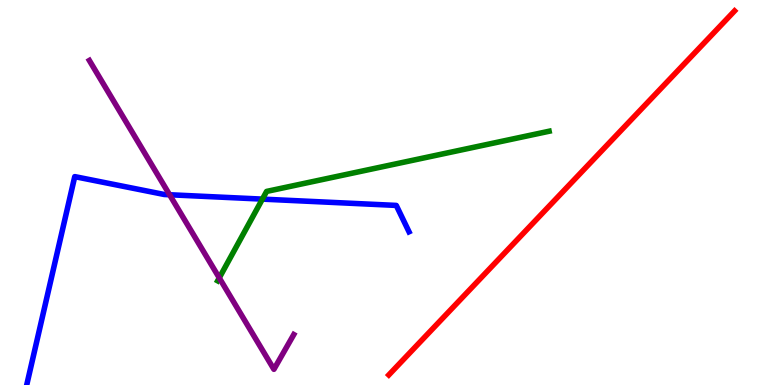[{'lines': ['blue', 'red'], 'intersections': []}, {'lines': ['green', 'red'], 'intersections': []}, {'lines': ['purple', 'red'], 'intersections': []}, {'lines': ['blue', 'green'], 'intersections': [{'x': 3.39, 'y': 4.83}]}, {'lines': ['blue', 'purple'], 'intersections': [{'x': 2.19, 'y': 4.94}]}, {'lines': ['green', 'purple'], 'intersections': [{'x': 2.83, 'y': 2.78}]}]